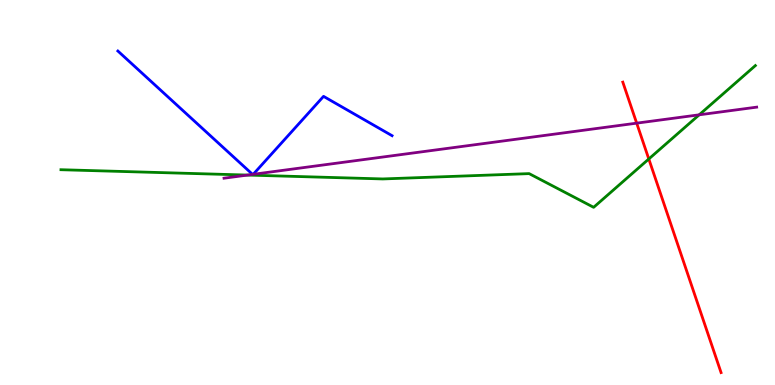[{'lines': ['blue', 'red'], 'intersections': []}, {'lines': ['green', 'red'], 'intersections': [{'x': 8.37, 'y': 5.87}]}, {'lines': ['purple', 'red'], 'intersections': [{'x': 8.22, 'y': 6.8}]}, {'lines': ['blue', 'green'], 'intersections': []}, {'lines': ['blue', 'purple'], 'intersections': [{'x': 3.26, 'y': 5.47}, {'x': 3.27, 'y': 5.47}]}, {'lines': ['green', 'purple'], 'intersections': [{'x': 3.19, 'y': 5.45}, {'x': 9.02, 'y': 7.02}]}]